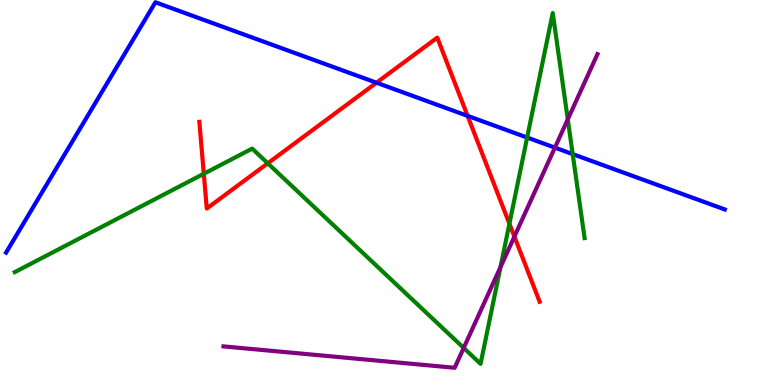[{'lines': ['blue', 'red'], 'intersections': [{'x': 4.86, 'y': 7.85}, {'x': 6.03, 'y': 6.99}]}, {'lines': ['green', 'red'], 'intersections': [{'x': 2.63, 'y': 5.49}, {'x': 3.46, 'y': 5.76}, {'x': 6.57, 'y': 4.19}]}, {'lines': ['purple', 'red'], 'intersections': [{'x': 6.64, 'y': 3.85}]}, {'lines': ['blue', 'green'], 'intersections': [{'x': 6.8, 'y': 6.43}, {'x': 7.39, 'y': 6.0}]}, {'lines': ['blue', 'purple'], 'intersections': [{'x': 7.16, 'y': 6.17}]}, {'lines': ['green', 'purple'], 'intersections': [{'x': 5.98, 'y': 0.963}, {'x': 6.46, 'y': 3.06}, {'x': 7.33, 'y': 6.9}]}]